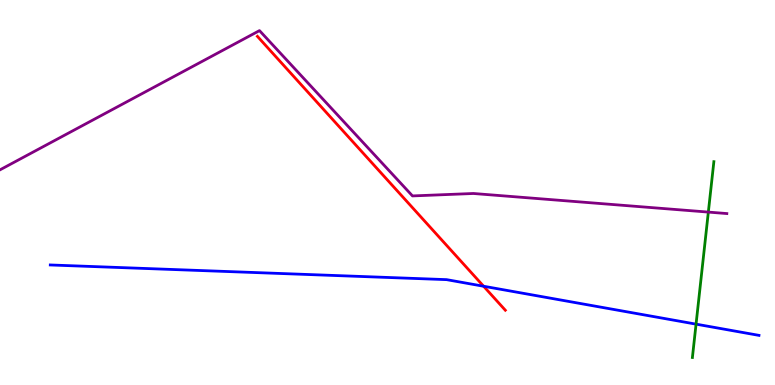[{'lines': ['blue', 'red'], 'intersections': [{'x': 6.24, 'y': 2.57}]}, {'lines': ['green', 'red'], 'intersections': []}, {'lines': ['purple', 'red'], 'intersections': []}, {'lines': ['blue', 'green'], 'intersections': [{'x': 8.98, 'y': 1.58}]}, {'lines': ['blue', 'purple'], 'intersections': []}, {'lines': ['green', 'purple'], 'intersections': [{'x': 9.14, 'y': 4.49}]}]